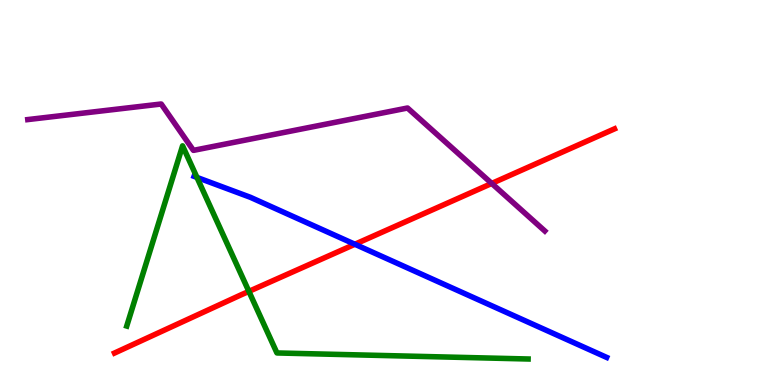[{'lines': ['blue', 'red'], 'intersections': [{'x': 4.58, 'y': 3.66}]}, {'lines': ['green', 'red'], 'intersections': [{'x': 3.21, 'y': 2.43}]}, {'lines': ['purple', 'red'], 'intersections': [{'x': 6.35, 'y': 5.24}]}, {'lines': ['blue', 'green'], 'intersections': [{'x': 2.54, 'y': 5.39}]}, {'lines': ['blue', 'purple'], 'intersections': []}, {'lines': ['green', 'purple'], 'intersections': []}]